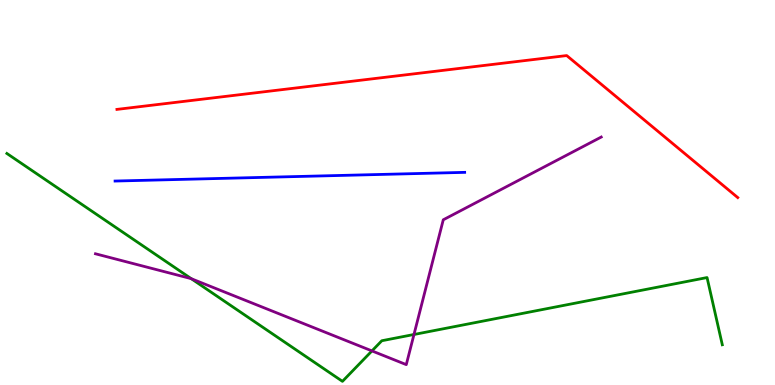[{'lines': ['blue', 'red'], 'intersections': []}, {'lines': ['green', 'red'], 'intersections': []}, {'lines': ['purple', 'red'], 'intersections': []}, {'lines': ['blue', 'green'], 'intersections': []}, {'lines': ['blue', 'purple'], 'intersections': []}, {'lines': ['green', 'purple'], 'intersections': [{'x': 2.47, 'y': 2.76}, {'x': 4.8, 'y': 0.885}, {'x': 5.34, 'y': 1.31}]}]